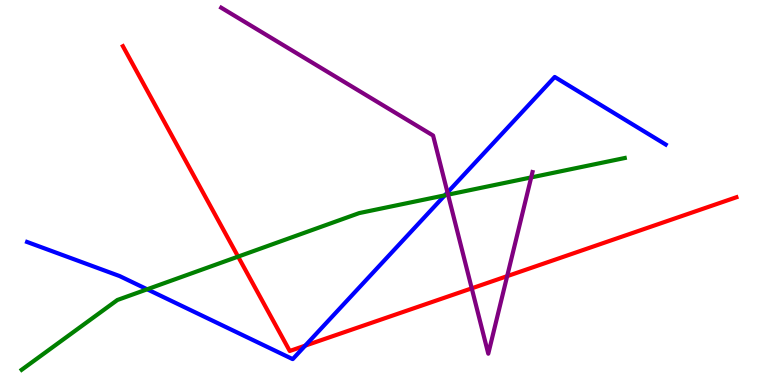[{'lines': ['blue', 'red'], 'intersections': [{'x': 3.94, 'y': 1.02}]}, {'lines': ['green', 'red'], 'intersections': [{'x': 3.07, 'y': 3.33}]}, {'lines': ['purple', 'red'], 'intersections': [{'x': 6.09, 'y': 2.51}, {'x': 6.54, 'y': 2.83}]}, {'lines': ['blue', 'green'], 'intersections': [{'x': 1.9, 'y': 2.49}, {'x': 5.74, 'y': 4.93}]}, {'lines': ['blue', 'purple'], 'intersections': [{'x': 5.77, 'y': 5.0}]}, {'lines': ['green', 'purple'], 'intersections': [{'x': 5.78, 'y': 4.94}, {'x': 6.85, 'y': 5.39}]}]